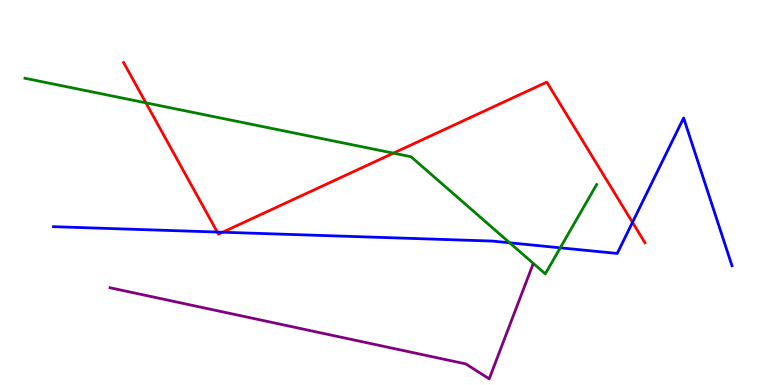[{'lines': ['blue', 'red'], 'intersections': [{'x': 2.8, 'y': 3.97}, {'x': 2.87, 'y': 3.97}, {'x': 8.16, 'y': 4.22}]}, {'lines': ['green', 'red'], 'intersections': [{'x': 1.88, 'y': 7.33}, {'x': 5.08, 'y': 6.02}]}, {'lines': ['purple', 'red'], 'intersections': []}, {'lines': ['blue', 'green'], 'intersections': [{'x': 6.58, 'y': 3.69}, {'x': 7.23, 'y': 3.56}]}, {'lines': ['blue', 'purple'], 'intersections': []}, {'lines': ['green', 'purple'], 'intersections': []}]